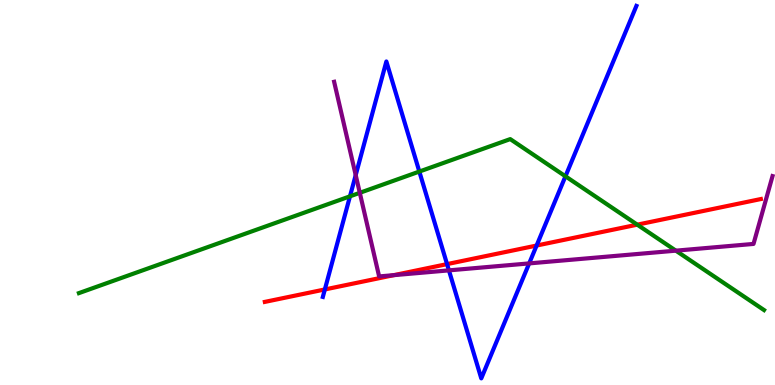[{'lines': ['blue', 'red'], 'intersections': [{'x': 4.19, 'y': 2.48}, {'x': 5.77, 'y': 3.14}, {'x': 6.92, 'y': 3.62}]}, {'lines': ['green', 'red'], 'intersections': [{'x': 8.22, 'y': 4.16}]}, {'lines': ['purple', 'red'], 'intersections': [{'x': 5.08, 'y': 2.85}]}, {'lines': ['blue', 'green'], 'intersections': [{'x': 4.52, 'y': 4.9}, {'x': 5.41, 'y': 5.54}, {'x': 7.3, 'y': 5.42}]}, {'lines': ['blue', 'purple'], 'intersections': [{'x': 4.59, 'y': 5.45}, {'x': 5.79, 'y': 2.98}, {'x': 6.83, 'y': 3.16}]}, {'lines': ['green', 'purple'], 'intersections': [{'x': 4.64, 'y': 4.99}, {'x': 8.72, 'y': 3.49}]}]